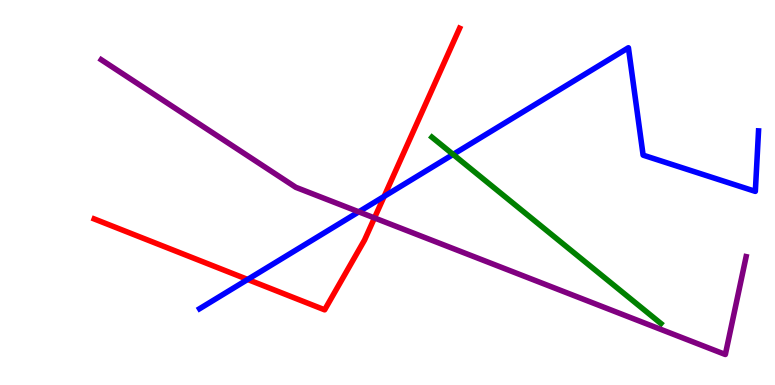[{'lines': ['blue', 'red'], 'intersections': [{'x': 3.2, 'y': 2.74}, {'x': 4.96, 'y': 4.9}]}, {'lines': ['green', 'red'], 'intersections': []}, {'lines': ['purple', 'red'], 'intersections': [{'x': 4.83, 'y': 4.34}]}, {'lines': ['blue', 'green'], 'intersections': [{'x': 5.85, 'y': 5.99}]}, {'lines': ['blue', 'purple'], 'intersections': [{'x': 4.63, 'y': 4.5}]}, {'lines': ['green', 'purple'], 'intersections': []}]